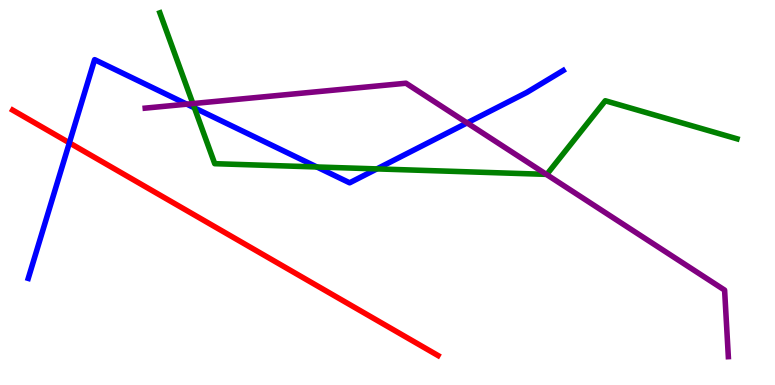[{'lines': ['blue', 'red'], 'intersections': [{'x': 0.895, 'y': 6.29}]}, {'lines': ['green', 'red'], 'intersections': []}, {'lines': ['purple', 'red'], 'intersections': []}, {'lines': ['blue', 'green'], 'intersections': [{'x': 2.51, 'y': 7.2}, {'x': 4.09, 'y': 5.66}, {'x': 4.86, 'y': 5.61}]}, {'lines': ['blue', 'purple'], 'intersections': [{'x': 2.41, 'y': 7.29}, {'x': 6.03, 'y': 6.81}]}, {'lines': ['green', 'purple'], 'intersections': [{'x': 2.49, 'y': 7.31}, {'x': 7.05, 'y': 5.47}]}]